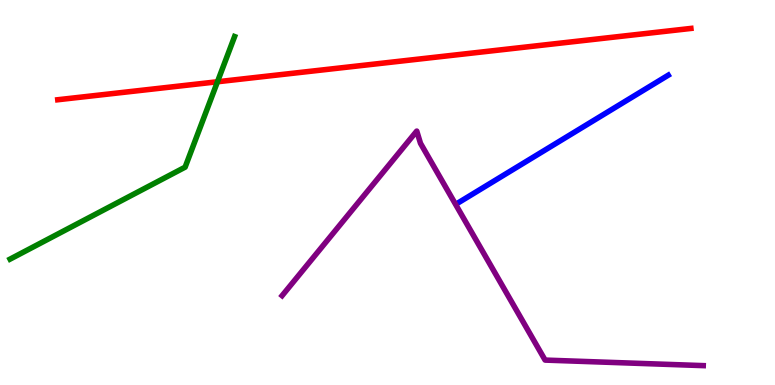[{'lines': ['blue', 'red'], 'intersections': []}, {'lines': ['green', 'red'], 'intersections': [{'x': 2.81, 'y': 7.88}]}, {'lines': ['purple', 'red'], 'intersections': []}, {'lines': ['blue', 'green'], 'intersections': []}, {'lines': ['blue', 'purple'], 'intersections': []}, {'lines': ['green', 'purple'], 'intersections': []}]